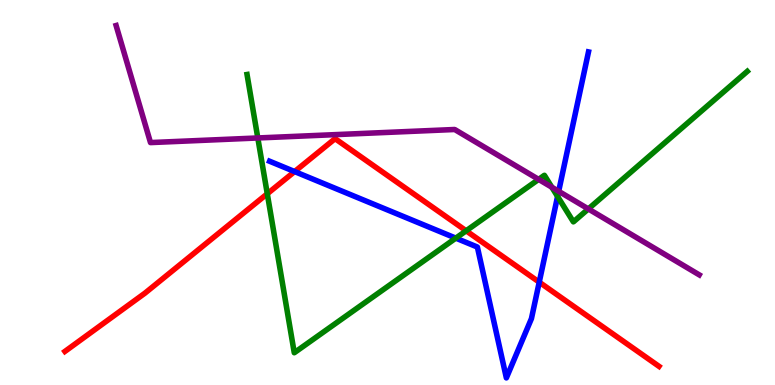[{'lines': ['blue', 'red'], 'intersections': [{'x': 3.8, 'y': 5.54}, {'x': 6.96, 'y': 2.67}]}, {'lines': ['green', 'red'], 'intersections': [{'x': 3.45, 'y': 4.97}, {'x': 6.02, 'y': 4.01}]}, {'lines': ['purple', 'red'], 'intersections': []}, {'lines': ['blue', 'green'], 'intersections': [{'x': 5.88, 'y': 3.81}, {'x': 7.19, 'y': 4.9}]}, {'lines': ['blue', 'purple'], 'intersections': [{'x': 7.21, 'y': 5.03}]}, {'lines': ['green', 'purple'], 'intersections': [{'x': 3.33, 'y': 6.42}, {'x': 6.95, 'y': 5.34}, {'x': 7.12, 'y': 5.14}, {'x': 7.59, 'y': 4.57}]}]